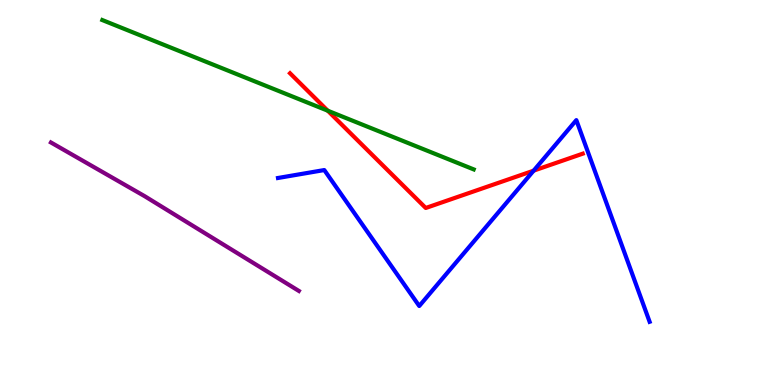[{'lines': ['blue', 'red'], 'intersections': [{'x': 6.89, 'y': 5.57}]}, {'lines': ['green', 'red'], 'intersections': [{'x': 4.23, 'y': 7.12}]}, {'lines': ['purple', 'red'], 'intersections': []}, {'lines': ['blue', 'green'], 'intersections': []}, {'lines': ['blue', 'purple'], 'intersections': []}, {'lines': ['green', 'purple'], 'intersections': []}]